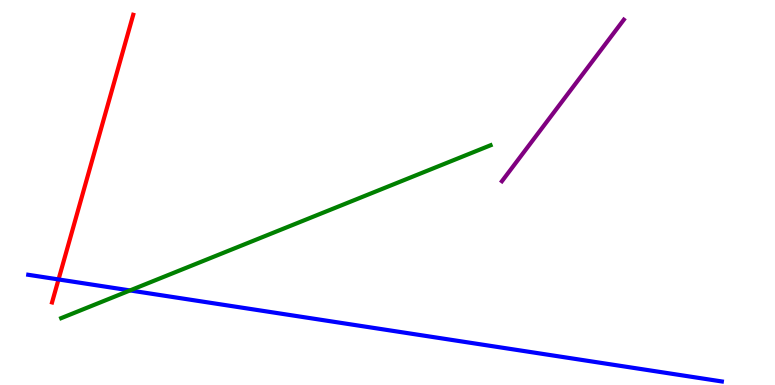[{'lines': ['blue', 'red'], 'intersections': [{'x': 0.755, 'y': 2.74}]}, {'lines': ['green', 'red'], 'intersections': []}, {'lines': ['purple', 'red'], 'intersections': []}, {'lines': ['blue', 'green'], 'intersections': [{'x': 1.68, 'y': 2.46}]}, {'lines': ['blue', 'purple'], 'intersections': []}, {'lines': ['green', 'purple'], 'intersections': []}]